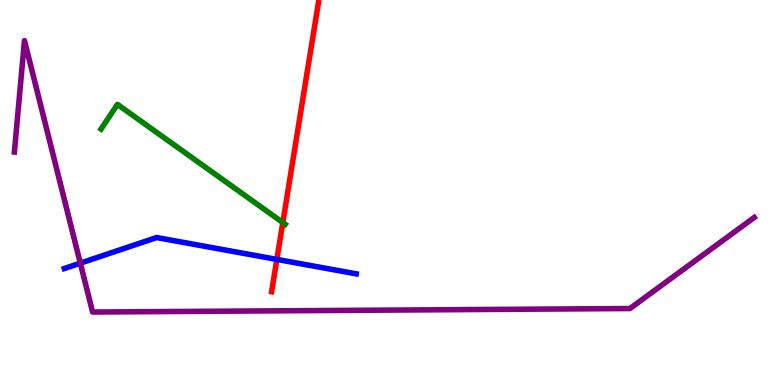[{'lines': ['blue', 'red'], 'intersections': [{'x': 3.57, 'y': 3.26}]}, {'lines': ['green', 'red'], 'intersections': [{'x': 3.65, 'y': 4.22}]}, {'lines': ['purple', 'red'], 'intersections': []}, {'lines': ['blue', 'green'], 'intersections': []}, {'lines': ['blue', 'purple'], 'intersections': [{'x': 1.04, 'y': 3.16}]}, {'lines': ['green', 'purple'], 'intersections': []}]